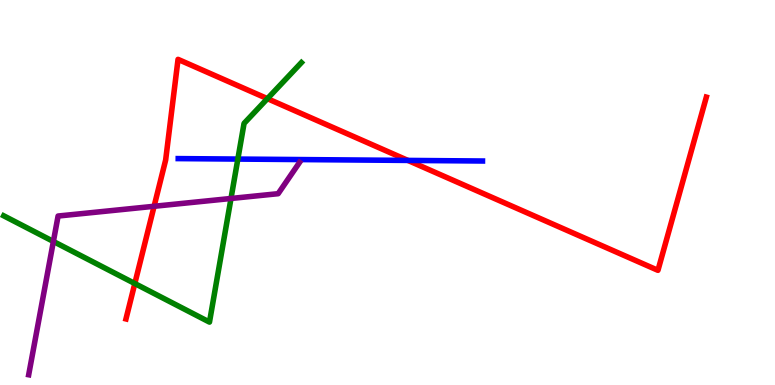[{'lines': ['blue', 'red'], 'intersections': [{'x': 5.26, 'y': 5.83}]}, {'lines': ['green', 'red'], 'intersections': [{'x': 1.74, 'y': 2.64}, {'x': 3.45, 'y': 7.44}]}, {'lines': ['purple', 'red'], 'intersections': [{'x': 1.99, 'y': 4.64}]}, {'lines': ['blue', 'green'], 'intersections': [{'x': 3.07, 'y': 5.87}]}, {'lines': ['blue', 'purple'], 'intersections': []}, {'lines': ['green', 'purple'], 'intersections': [{'x': 0.689, 'y': 3.73}, {'x': 2.98, 'y': 4.84}]}]